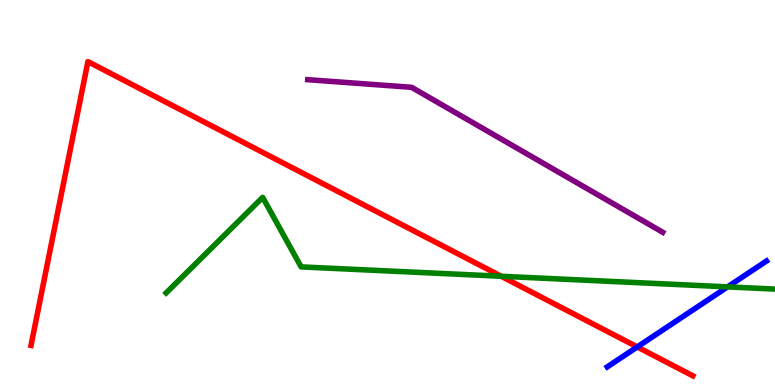[{'lines': ['blue', 'red'], 'intersections': [{'x': 8.22, 'y': 0.989}]}, {'lines': ['green', 'red'], 'intersections': [{'x': 6.47, 'y': 2.82}]}, {'lines': ['purple', 'red'], 'intersections': []}, {'lines': ['blue', 'green'], 'intersections': [{'x': 9.39, 'y': 2.55}]}, {'lines': ['blue', 'purple'], 'intersections': []}, {'lines': ['green', 'purple'], 'intersections': []}]